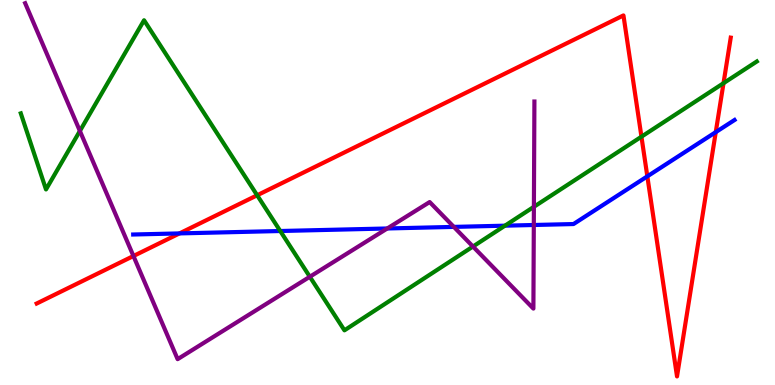[{'lines': ['blue', 'red'], 'intersections': [{'x': 2.32, 'y': 3.94}, {'x': 8.35, 'y': 5.42}, {'x': 9.24, 'y': 6.57}]}, {'lines': ['green', 'red'], 'intersections': [{'x': 3.32, 'y': 4.93}, {'x': 8.28, 'y': 6.45}, {'x': 9.34, 'y': 7.84}]}, {'lines': ['purple', 'red'], 'intersections': [{'x': 1.72, 'y': 3.35}]}, {'lines': ['blue', 'green'], 'intersections': [{'x': 3.62, 'y': 4.0}, {'x': 6.52, 'y': 4.14}]}, {'lines': ['blue', 'purple'], 'intersections': [{'x': 5.0, 'y': 4.07}, {'x': 5.86, 'y': 4.11}, {'x': 6.89, 'y': 4.16}]}, {'lines': ['green', 'purple'], 'intersections': [{'x': 1.03, 'y': 6.6}, {'x': 4.0, 'y': 2.81}, {'x': 6.1, 'y': 3.6}, {'x': 6.89, 'y': 4.63}]}]